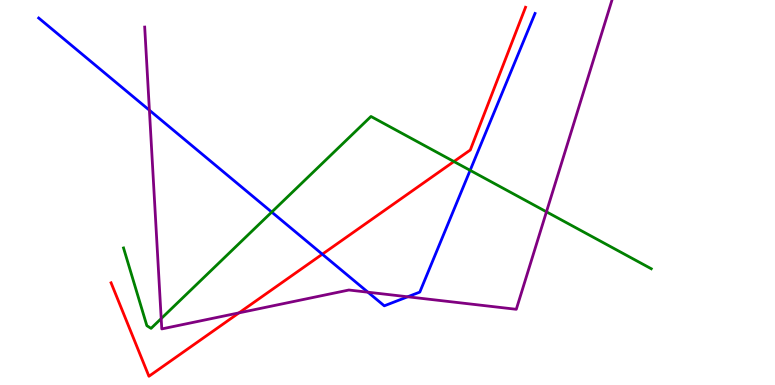[{'lines': ['blue', 'red'], 'intersections': [{'x': 4.16, 'y': 3.4}]}, {'lines': ['green', 'red'], 'intersections': [{'x': 5.86, 'y': 5.8}]}, {'lines': ['purple', 'red'], 'intersections': [{'x': 3.08, 'y': 1.87}]}, {'lines': ['blue', 'green'], 'intersections': [{'x': 3.51, 'y': 4.49}, {'x': 6.07, 'y': 5.58}]}, {'lines': ['blue', 'purple'], 'intersections': [{'x': 1.93, 'y': 7.14}, {'x': 4.75, 'y': 2.41}, {'x': 5.26, 'y': 2.29}]}, {'lines': ['green', 'purple'], 'intersections': [{'x': 2.08, 'y': 1.73}, {'x': 7.05, 'y': 4.5}]}]